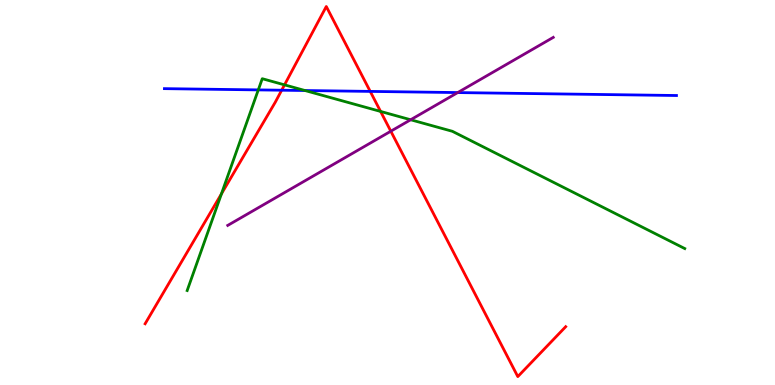[{'lines': ['blue', 'red'], 'intersections': [{'x': 3.63, 'y': 7.66}, {'x': 4.78, 'y': 7.63}]}, {'lines': ['green', 'red'], 'intersections': [{'x': 2.86, 'y': 4.97}, {'x': 3.67, 'y': 7.8}, {'x': 4.91, 'y': 7.11}]}, {'lines': ['purple', 'red'], 'intersections': [{'x': 5.04, 'y': 6.59}]}, {'lines': ['blue', 'green'], 'intersections': [{'x': 3.33, 'y': 7.66}, {'x': 3.94, 'y': 7.65}]}, {'lines': ['blue', 'purple'], 'intersections': [{'x': 5.91, 'y': 7.6}]}, {'lines': ['green', 'purple'], 'intersections': [{'x': 5.3, 'y': 6.89}]}]